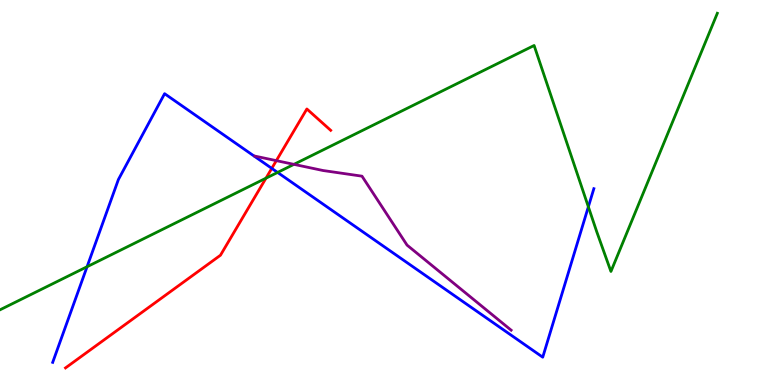[{'lines': ['blue', 'red'], 'intersections': [{'x': 3.51, 'y': 5.63}]}, {'lines': ['green', 'red'], 'intersections': [{'x': 3.43, 'y': 5.37}]}, {'lines': ['purple', 'red'], 'intersections': [{'x': 3.57, 'y': 5.83}]}, {'lines': ['blue', 'green'], 'intersections': [{'x': 1.12, 'y': 3.07}, {'x': 3.58, 'y': 5.52}, {'x': 7.59, 'y': 4.63}]}, {'lines': ['blue', 'purple'], 'intersections': []}, {'lines': ['green', 'purple'], 'intersections': [{'x': 3.79, 'y': 5.73}]}]